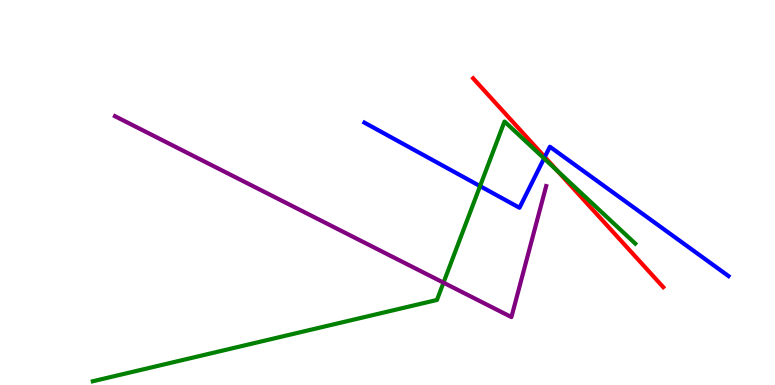[{'lines': ['blue', 'red'], 'intersections': [{'x': 7.03, 'y': 5.92}]}, {'lines': ['green', 'red'], 'intersections': [{'x': 7.19, 'y': 5.56}]}, {'lines': ['purple', 'red'], 'intersections': []}, {'lines': ['blue', 'green'], 'intersections': [{'x': 6.19, 'y': 5.17}, {'x': 7.02, 'y': 5.89}]}, {'lines': ['blue', 'purple'], 'intersections': []}, {'lines': ['green', 'purple'], 'intersections': [{'x': 5.72, 'y': 2.66}]}]